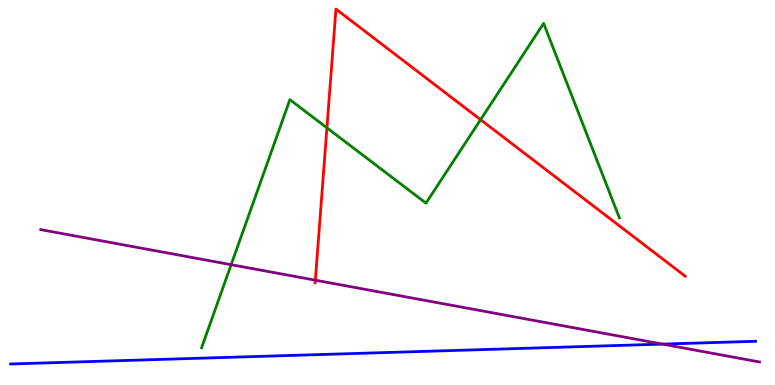[{'lines': ['blue', 'red'], 'intersections': []}, {'lines': ['green', 'red'], 'intersections': [{'x': 4.22, 'y': 6.68}, {'x': 6.2, 'y': 6.89}]}, {'lines': ['purple', 'red'], 'intersections': [{'x': 4.07, 'y': 2.72}]}, {'lines': ['blue', 'green'], 'intersections': []}, {'lines': ['blue', 'purple'], 'intersections': [{'x': 8.55, 'y': 1.06}]}, {'lines': ['green', 'purple'], 'intersections': [{'x': 2.98, 'y': 3.12}]}]